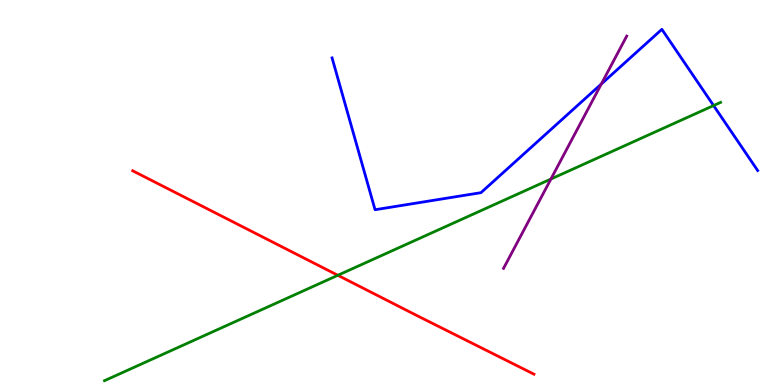[{'lines': ['blue', 'red'], 'intersections': []}, {'lines': ['green', 'red'], 'intersections': [{'x': 4.36, 'y': 2.85}]}, {'lines': ['purple', 'red'], 'intersections': []}, {'lines': ['blue', 'green'], 'intersections': [{'x': 9.21, 'y': 7.26}]}, {'lines': ['blue', 'purple'], 'intersections': [{'x': 7.76, 'y': 7.82}]}, {'lines': ['green', 'purple'], 'intersections': [{'x': 7.11, 'y': 5.35}]}]